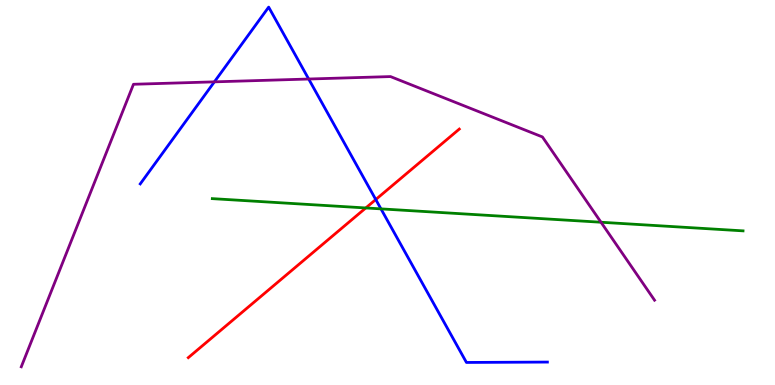[{'lines': ['blue', 'red'], 'intersections': [{'x': 4.85, 'y': 4.82}]}, {'lines': ['green', 'red'], 'intersections': [{'x': 4.72, 'y': 4.6}]}, {'lines': ['purple', 'red'], 'intersections': []}, {'lines': ['blue', 'green'], 'intersections': [{'x': 4.92, 'y': 4.57}]}, {'lines': ['blue', 'purple'], 'intersections': [{'x': 2.77, 'y': 7.87}, {'x': 3.98, 'y': 7.95}]}, {'lines': ['green', 'purple'], 'intersections': [{'x': 7.75, 'y': 4.23}]}]